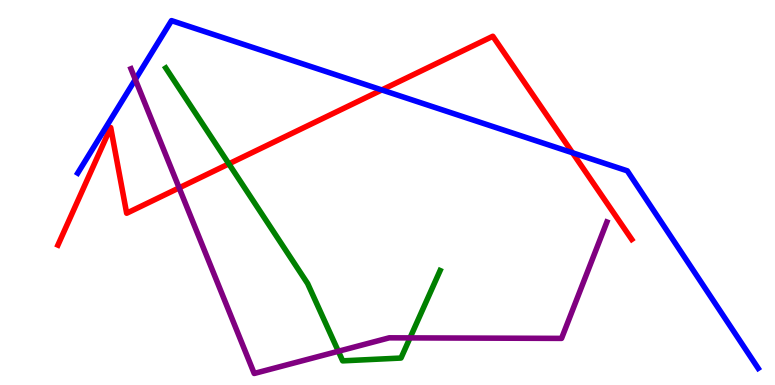[{'lines': ['blue', 'red'], 'intersections': [{'x': 4.93, 'y': 7.66}, {'x': 7.39, 'y': 6.03}]}, {'lines': ['green', 'red'], 'intersections': [{'x': 2.95, 'y': 5.74}]}, {'lines': ['purple', 'red'], 'intersections': [{'x': 2.31, 'y': 5.12}]}, {'lines': ['blue', 'green'], 'intersections': []}, {'lines': ['blue', 'purple'], 'intersections': [{'x': 1.75, 'y': 7.94}]}, {'lines': ['green', 'purple'], 'intersections': [{'x': 4.37, 'y': 0.876}, {'x': 5.29, 'y': 1.22}]}]